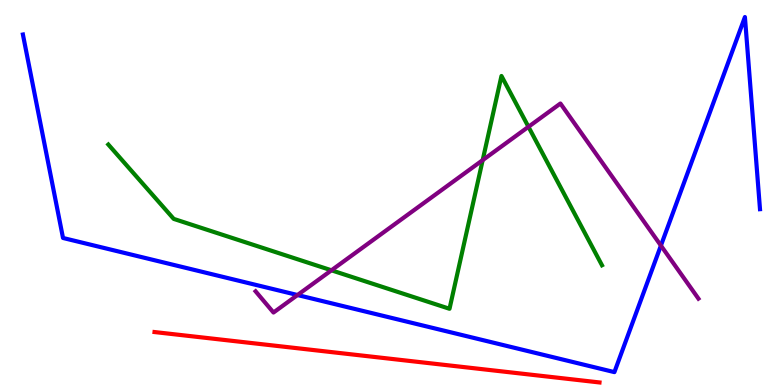[{'lines': ['blue', 'red'], 'intersections': []}, {'lines': ['green', 'red'], 'intersections': []}, {'lines': ['purple', 'red'], 'intersections': []}, {'lines': ['blue', 'green'], 'intersections': []}, {'lines': ['blue', 'purple'], 'intersections': [{'x': 3.84, 'y': 2.34}, {'x': 8.53, 'y': 3.62}]}, {'lines': ['green', 'purple'], 'intersections': [{'x': 4.28, 'y': 2.98}, {'x': 6.23, 'y': 5.84}, {'x': 6.82, 'y': 6.71}]}]